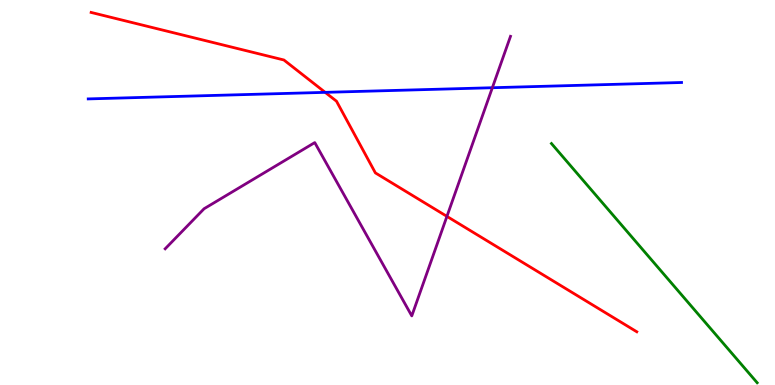[{'lines': ['blue', 'red'], 'intersections': [{'x': 4.2, 'y': 7.6}]}, {'lines': ['green', 'red'], 'intersections': []}, {'lines': ['purple', 'red'], 'intersections': [{'x': 5.77, 'y': 4.38}]}, {'lines': ['blue', 'green'], 'intersections': []}, {'lines': ['blue', 'purple'], 'intersections': [{'x': 6.35, 'y': 7.72}]}, {'lines': ['green', 'purple'], 'intersections': []}]